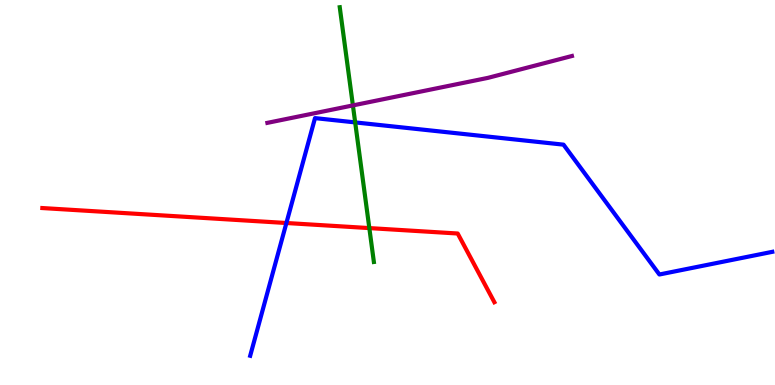[{'lines': ['blue', 'red'], 'intersections': [{'x': 3.7, 'y': 4.21}]}, {'lines': ['green', 'red'], 'intersections': [{'x': 4.77, 'y': 4.08}]}, {'lines': ['purple', 'red'], 'intersections': []}, {'lines': ['blue', 'green'], 'intersections': [{'x': 4.58, 'y': 6.82}]}, {'lines': ['blue', 'purple'], 'intersections': []}, {'lines': ['green', 'purple'], 'intersections': [{'x': 4.55, 'y': 7.26}]}]